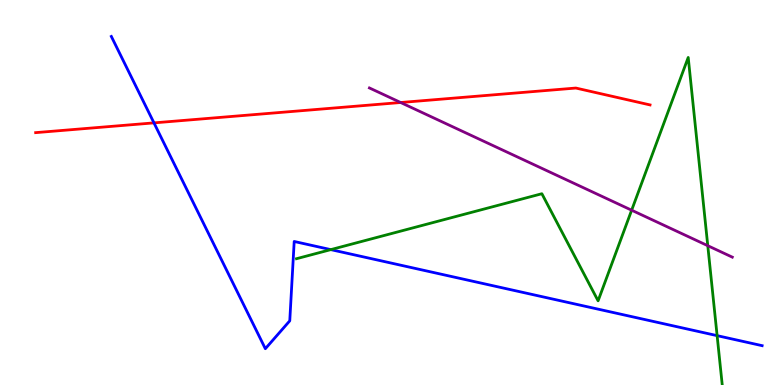[{'lines': ['blue', 'red'], 'intersections': [{'x': 1.99, 'y': 6.81}]}, {'lines': ['green', 'red'], 'intersections': []}, {'lines': ['purple', 'red'], 'intersections': [{'x': 5.17, 'y': 7.34}]}, {'lines': ['blue', 'green'], 'intersections': [{'x': 4.27, 'y': 3.52}, {'x': 9.25, 'y': 1.28}]}, {'lines': ['blue', 'purple'], 'intersections': []}, {'lines': ['green', 'purple'], 'intersections': [{'x': 8.15, 'y': 4.54}, {'x': 9.13, 'y': 3.62}]}]